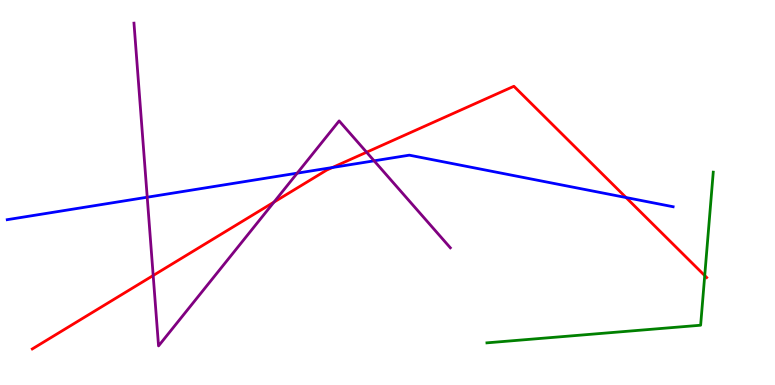[{'lines': ['blue', 'red'], 'intersections': [{'x': 4.29, 'y': 5.65}, {'x': 8.08, 'y': 4.87}]}, {'lines': ['green', 'red'], 'intersections': [{'x': 9.09, 'y': 2.84}]}, {'lines': ['purple', 'red'], 'intersections': [{'x': 1.98, 'y': 2.84}, {'x': 3.54, 'y': 4.75}, {'x': 4.73, 'y': 6.05}]}, {'lines': ['blue', 'green'], 'intersections': []}, {'lines': ['blue', 'purple'], 'intersections': [{'x': 1.9, 'y': 4.88}, {'x': 3.84, 'y': 5.5}, {'x': 4.83, 'y': 5.82}]}, {'lines': ['green', 'purple'], 'intersections': []}]